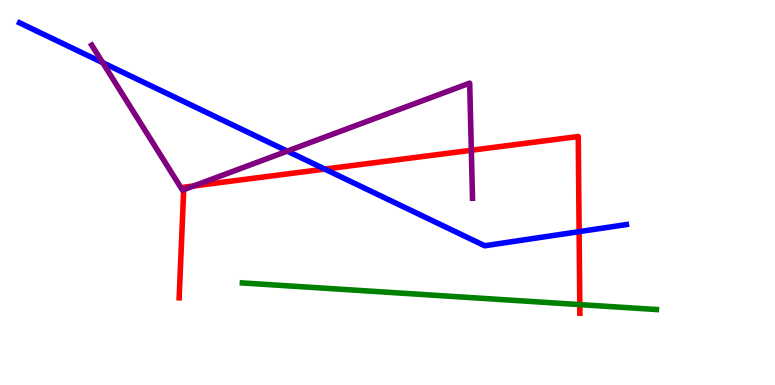[{'lines': ['blue', 'red'], 'intersections': [{'x': 4.19, 'y': 5.61}, {'x': 7.47, 'y': 3.98}]}, {'lines': ['green', 'red'], 'intersections': [{'x': 7.48, 'y': 2.09}]}, {'lines': ['purple', 'red'], 'intersections': [{'x': 2.37, 'y': 5.07}, {'x': 2.5, 'y': 5.17}, {'x': 6.08, 'y': 6.1}]}, {'lines': ['blue', 'green'], 'intersections': []}, {'lines': ['blue', 'purple'], 'intersections': [{'x': 1.33, 'y': 8.37}, {'x': 3.71, 'y': 6.07}]}, {'lines': ['green', 'purple'], 'intersections': []}]